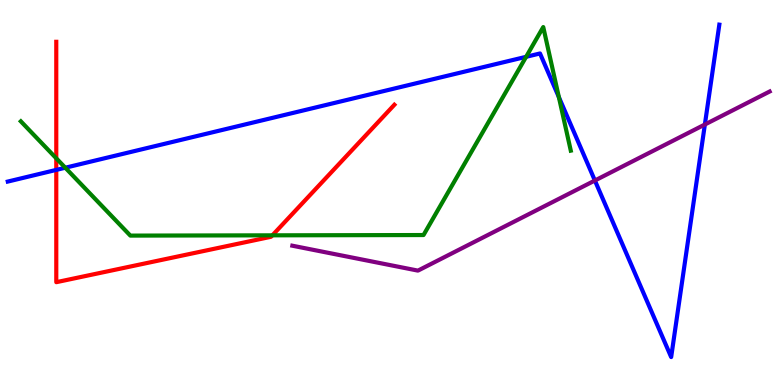[{'lines': ['blue', 'red'], 'intersections': [{'x': 0.726, 'y': 5.59}]}, {'lines': ['green', 'red'], 'intersections': [{'x': 0.726, 'y': 5.89}, {'x': 3.51, 'y': 3.89}]}, {'lines': ['purple', 'red'], 'intersections': []}, {'lines': ['blue', 'green'], 'intersections': [{'x': 0.843, 'y': 5.64}, {'x': 6.79, 'y': 8.52}, {'x': 7.21, 'y': 7.48}]}, {'lines': ['blue', 'purple'], 'intersections': [{'x': 7.68, 'y': 5.31}, {'x': 9.1, 'y': 6.77}]}, {'lines': ['green', 'purple'], 'intersections': []}]